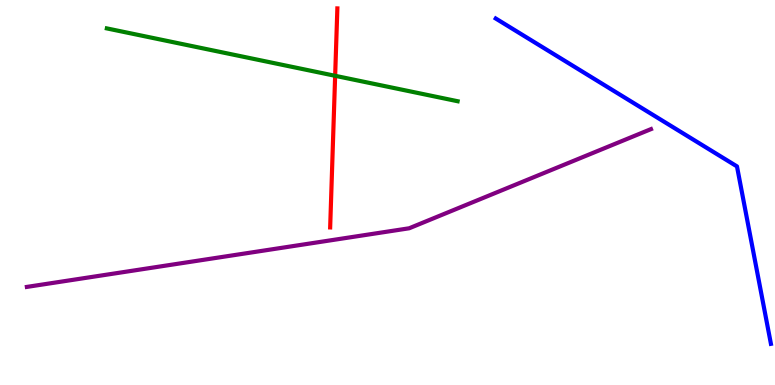[{'lines': ['blue', 'red'], 'intersections': []}, {'lines': ['green', 'red'], 'intersections': [{'x': 4.32, 'y': 8.03}]}, {'lines': ['purple', 'red'], 'intersections': []}, {'lines': ['blue', 'green'], 'intersections': []}, {'lines': ['blue', 'purple'], 'intersections': []}, {'lines': ['green', 'purple'], 'intersections': []}]